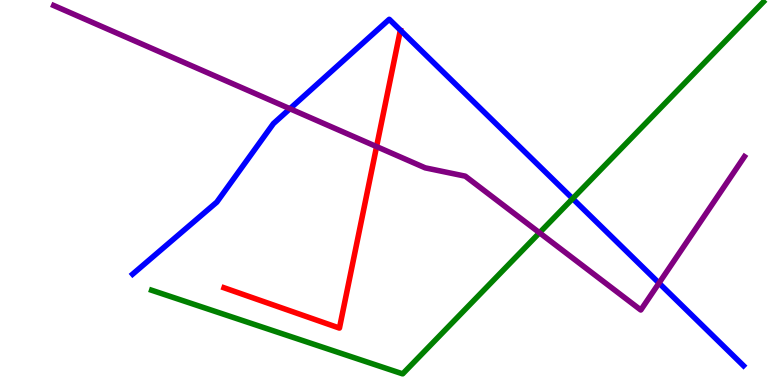[{'lines': ['blue', 'red'], 'intersections': []}, {'lines': ['green', 'red'], 'intersections': []}, {'lines': ['purple', 'red'], 'intersections': [{'x': 4.86, 'y': 6.19}]}, {'lines': ['blue', 'green'], 'intersections': [{'x': 7.39, 'y': 4.84}]}, {'lines': ['blue', 'purple'], 'intersections': [{'x': 3.74, 'y': 7.18}, {'x': 8.5, 'y': 2.65}]}, {'lines': ['green', 'purple'], 'intersections': [{'x': 6.96, 'y': 3.95}]}]